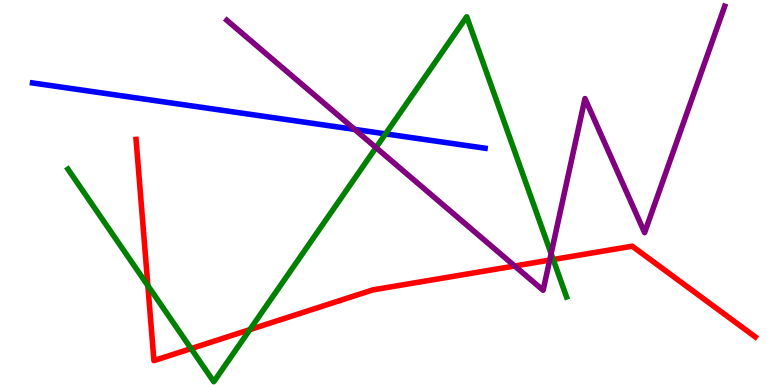[{'lines': ['blue', 'red'], 'intersections': []}, {'lines': ['green', 'red'], 'intersections': [{'x': 1.91, 'y': 2.58}, {'x': 2.47, 'y': 0.945}, {'x': 3.22, 'y': 1.44}, {'x': 7.14, 'y': 3.26}]}, {'lines': ['purple', 'red'], 'intersections': [{'x': 6.64, 'y': 3.09}, {'x': 7.09, 'y': 3.24}]}, {'lines': ['blue', 'green'], 'intersections': [{'x': 4.97, 'y': 6.52}]}, {'lines': ['blue', 'purple'], 'intersections': [{'x': 4.58, 'y': 6.64}]}, {'lines': ['green', 'purple'], 'intersections': [{'x': 4.85, 'y': 6.17}, {'x': 7.11, 'y': 3.41}]}]